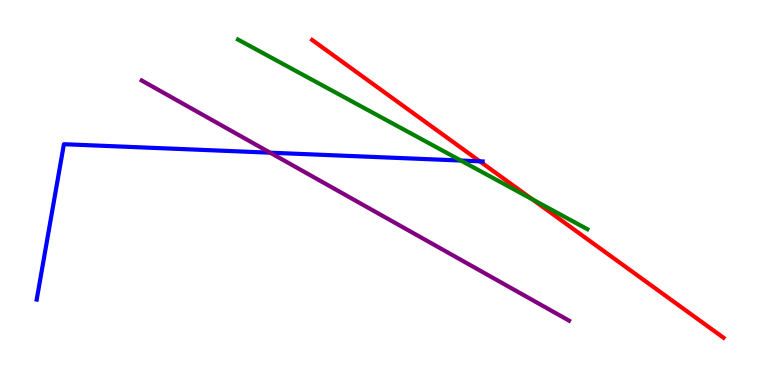[{'lines': ['blue', 'red'], 'intersections': [{'x': 6.19, 'y': 5.81}]}, {'lines': ['green', 'red'], 'intersections': [{'x': 6.87, 'y': 4.82}]}, {'lines': ['purple', 'red'], 'intersections': []}, {'lines': ['blue', 'green'], 'intersections': [{'x': 5.95, 'y': 5.83}]}, {'lines': ['blue', 'purple'], 'intersections': [{'x': 3.49, 'y': 6.03}]}, {'lines': ['green', 'purple'], 'intersections': []}]